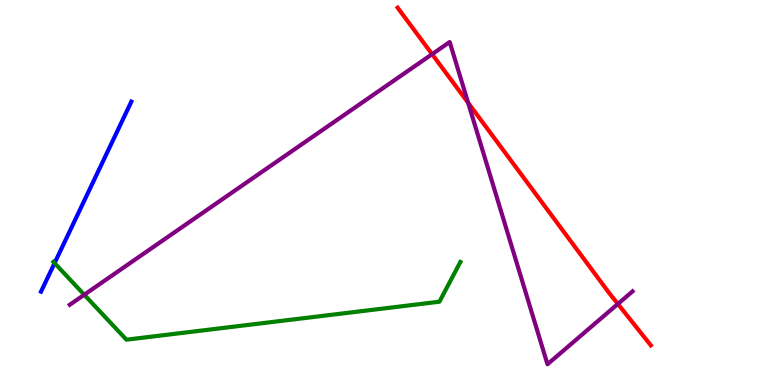[{'lines': ['blue', 'red'], 'intersections': []}, {'lines': ['green', 'red'], 'intersections': []}, {'lines': ['purple', 'red'], 'intersections': [{'x': 5.58, 'y': 8.59}, {'x': 6.04, 'y': 7.33}, {'x': 7.97, 'y': 2.11}]}, {'lines': ['blue', 'green'], 'intersections': [{'x': 0.704, 'y': 3.17}]}, {'lines': ['blue', 'purple'], 'intersections': []}, {'lines': ['green', 'purple'], 'intersections': [{'x': 1.09, 'y': 2.34}]}]